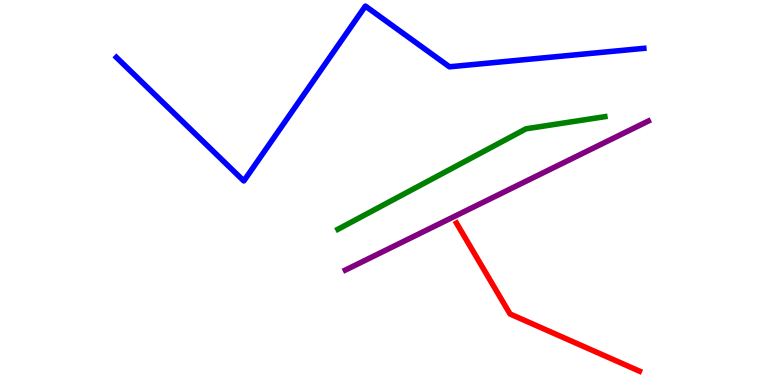[{'lines': ['blue', 'red'], 'intersections': []}, {'lines': ['green', 'red'], 'intersections': []}, {'lines': ['purple', 'red'], 'intersections': []}, {'lines': ['blue', 'green'], 'intersections': []}, {'lines': ['blue', 'purple'], 'intersections': []}, {'lines': ['green', 'purple'], 'intersections': []}]